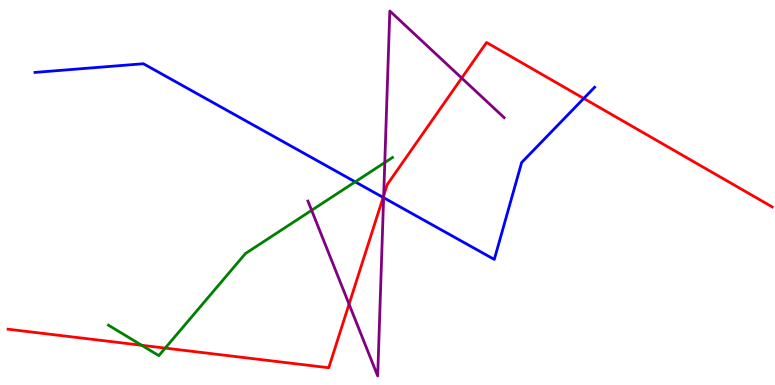[{'lines': ['blue', 'red'], 'intersections': [{'x': 4.94, 'y': 4.87}, {'x': 7.53, 'y': 7.44}]}, {'lines': ['green', 'red'], 'intersections': [{'x': 1.83, 'y': 1.03}, {'x': 2.13, 'y': 0.959}]}, {'lines': ['purple', 'red'], 'intersections': [{'x': 4.5, 'y': 2.1}, {'x': 4.95, 'y': 4.92}, {'x': 5.96, 'y': 7.97}]}, {'lines': ['blue', 'green'], 'intersections': [{'x': 4.58, 'y': 5.28}]}, {'lines': ['blue', 'purple'], 'intersections': [{'x': 4.95, 'y': 4.87}]}, {'lines': ['green', 'purple'], 'intersections': [{'x': 4.02, 'y': 4.54}, {'x': 4.96, 'y': 5.78}]}]